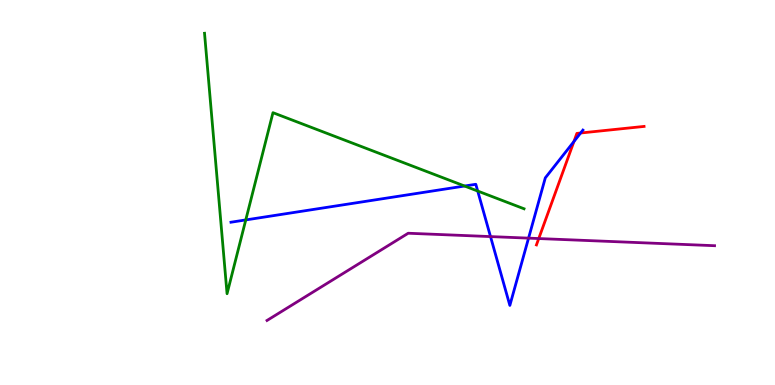[{'lines': ['blue', 'red'], 'intersections': [{'x': 7.41, 'y': 6.33}, {'x': 7.49, 'y': 6.55}]}, {'lines': ['green', 'red'], 'intersections': []}, {'lines': ['purple', 'red'], 'intersections': [{'x': 6.95, 'y': 3.8}]}, {'lines': ['blue', 'green'], 'intersections': [{'x': 3.17, 'y': 4.29}, {'x': 5.99, 'y': 5.17}, {'x': 6.16, 'y': 5.04}]}, {'lines': ['blue', 'purple'], 'intersections': [{'x': 6.33, 'y': 3.85}, {'x': 6.82, 'y': 3.81}]}, {'lines': ['green', 'purple'], 'intersections': []}]